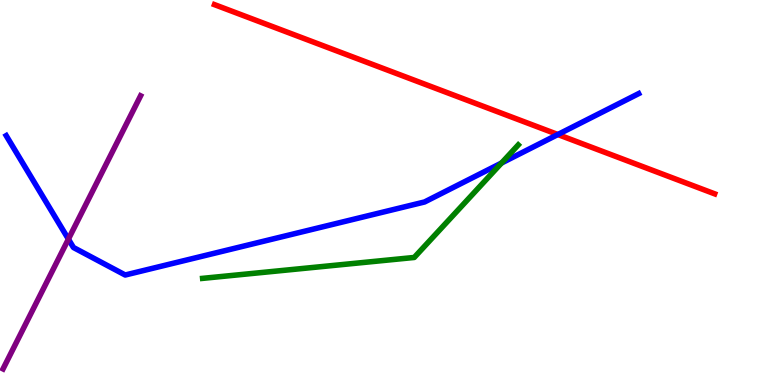[{'lines': ['blue', 'red'], 'intersections': [{'x': 7.2, 'y': 6.51}]}, {'lines': ['green', 'red'], 'intersections': []}, {'lines': ['purple', 'red'], 'intersections': []}, {'lines': ['blue', 'green'], 'intersections': [{'x': 6.47, 'y': 5.77}]}, {'lines': ['blue', 'purple'], 'intersections': [{'x': 0.883, 'y': 3.79}]}, {'lines': ['green', 'purple'], 'intersections': []}]